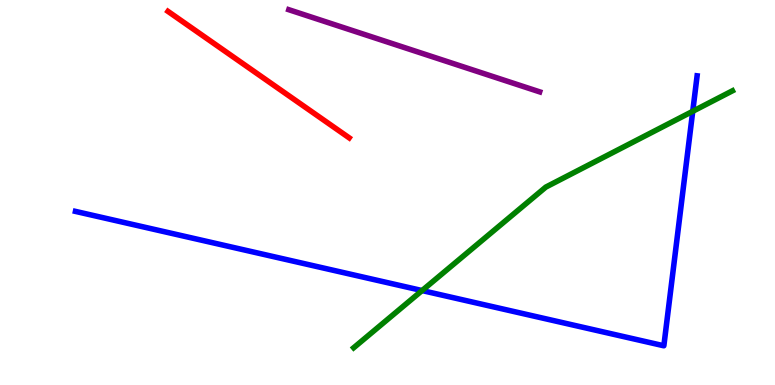[{'lines': ['blue', 'red'], 'intersections': []}, {'lines': ['green', 'red'], 'intersections': []}, {'lines': ['purple', 'red'], 'intersections': []}, {'lines': ['blue', 'green'], 'intersections': [{'x': 5.45, 'y': 2.45}, {'x': 8.94, 'y': 7.11}]}, {'lines': ['blue', 'purple'], 'intersections': []}, {'lines': ['green', 'purple'], 'intersections': []}]